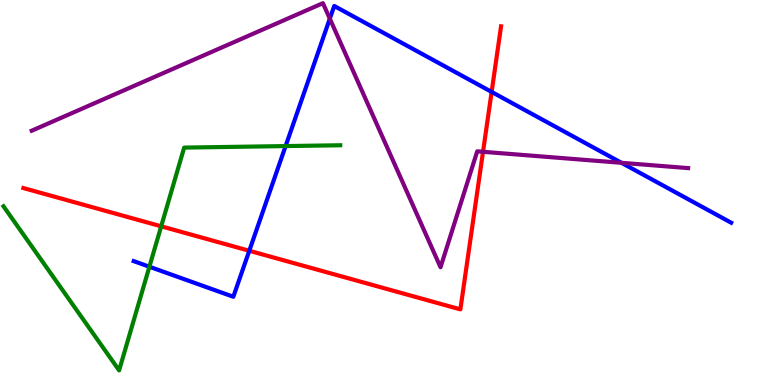[{'lines': ['blue', 'red'], 'intersections': [{'x': 3.22, 'y': 3.49}, {'x': 6.34, 'y': 7.61}]}, {'lines': ['green', 'red'], 'intersections': [{'x': 2.08, 'y': 4.12}]}, {'lines': ['purple', 'red'], 'intersections': [{'x': 6.23, 'y': 6.06}]}, {'lines': ['blue', 'green'], 'intersections': [{'x': 1.93, 'y': 3.07}, {'x': 3.69, 'y': 6.21}]}, {'lines': ['blue', 'purple'], 'intersections': [{'x': 4.26, 'y': 9.52}, {'x': 8.02, 'y': 5.77}]}, {'lines': ['green', 'purple'], 'intersections': []}]